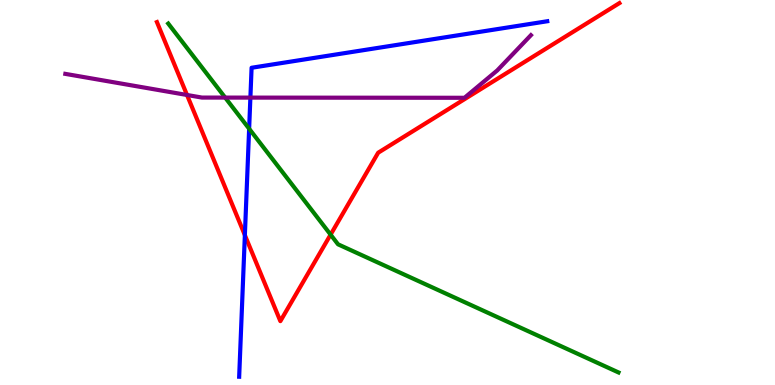[{'lines': ['blue', 'red'], 'intersections': [{'x': 3.16, 'y': 3.89}]}, {'lines': ['green', 'red'], 'intersections': [{'x': 4.27, 'y': 3.91}]}, {'lines': ['purple', 'red'], 'intersections': [{'x': 2.41, 'y': 7.53}]}, {'lines': ['blue', 'green'], 'intersections': [{'x': 3.21, 'y': 6.66}]}, {'lines': ['blue', 'purple'], 'intersections': [{'x': 3.23, 'y': 7.46}]}, {'lines': ['green', 'purple'], 'intersections': [{'x': 2.91, 'y': 7.47}]}]